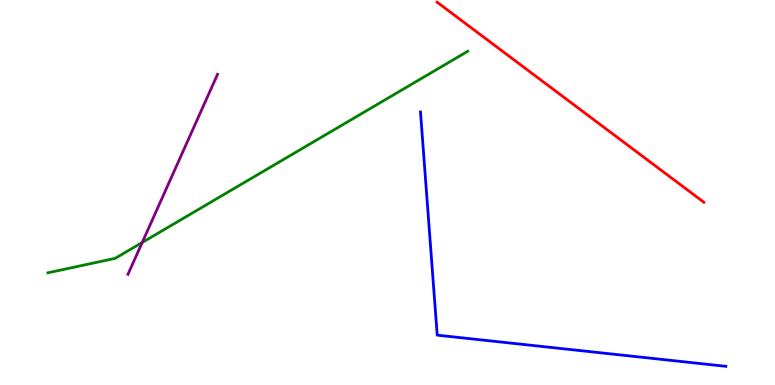[{'lines': ['blue', 'red'], 'intersections': []}, {'lines': ['green', 'red'], 'intersections': []}, {'lines': ['purple', 'red'], 'intersections': []}, {'lines': ['blue', 'green'], 'intersections': []}, {'lines': ['blue', 'purple'], 'intersections': []}, {'lines': ['green', 'purple'], 'intersections': [{'x': 1.84, 'y': 3.7}]}]